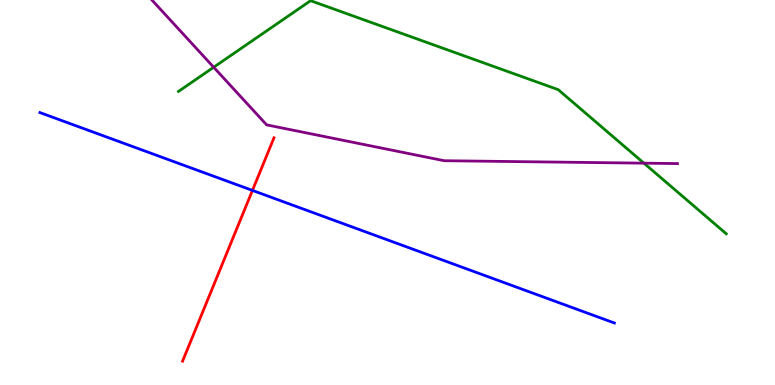[{'lines': ['blue', 'red'], 'intersections': [{'x': 3.26, 'y': 5.05}]}, {'lines': ['green', 'red'], 'intersections': []}, {'lines': ['purple', 'red'], 'intersections': []}, {'lines': ['blue', 'green'], 'intersections': []}, {'lines': ['blue', 'purple'], 'intersections': []}, {'lines': ['green', 'purple'], 'intersections': [{'x': 2.76, 'y': 8.25}, {'x': 8.31, 'y': 5.76}]}]